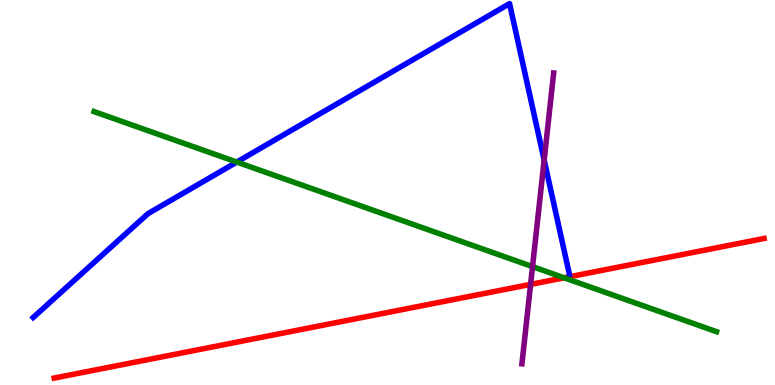[{'lines': ['blue', 'red'], 'intersections': []}, {'lines': ['green', 'red'], 'intersections': [{'x': 7.28, 'y': 2.78}]}, {'lines': ['purple', 'red'], 'intersections': [{'x': 6.85, 'y': 2.61}]}, {'lines': ['blue', 'green'], 'intersections': [{'x': 3.06, 'y': 5.79}]}, {'lines': ['blue', 'purple'], 'intersections': [{'x': 7.02, 'y': 5.84}]}, {'lines': ['green', 'purple'], 'intersections': [{'x': 6.87, 'y': 3.07}]}]